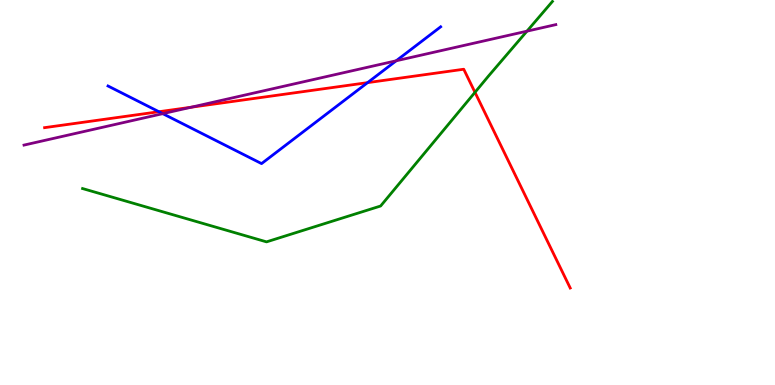[{'lines': ['blue', 'red'], 'intersections': [{'x': 2.05, 'y': 7.1}, {'x': 4.74, 'y': 7.85}]}, {'lines': ['green', 'red'], 'intersections': [{'x': 6.13, 'y': 7.6}]}, {'lines': ['purple', 'red'], 'intersections': [{'x': 2.47, 'y': 7.21}]}, {'lines': ['blue', 'green'], 'intersections': []}, {'lines': ['blue', 'purple'], 'intersections': [{'x': 2.1, 'y': 7.05}, {'x': 5.11, 'y': 8.42}]}, {'lines': ['green', 'purple'], 'intersections': [{'x': 6.8, 'y': 9.19}]}]